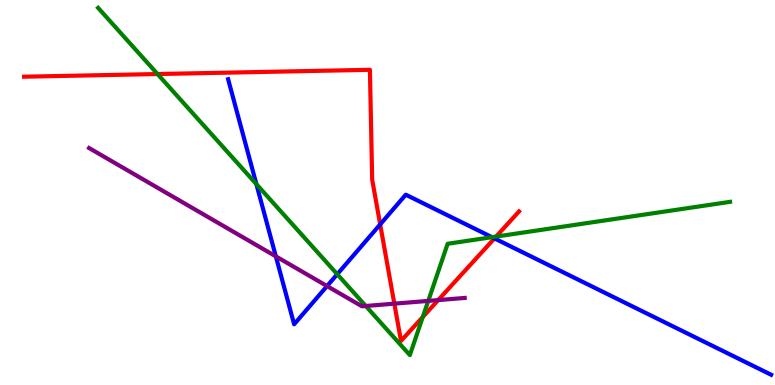[{'lines': ['blue', 'red'], 'intersections': [{'x': 4.91, 'y': 4.17}, {'x': 6.38, 'y': 3.81}]}, {'lines': ['green', 'red'], 'intersections': [{'x': 2.03, 'y': 8.08}, {'x': 5.46, 'y': 1.77}, {'x': 6.4, 'y': 3.86}]}, {'lines': ['purple', 'red'], 'intersections': [{'x': 5.09, 'y': 2.11}, {'x': 5.65, 'y': 2.21}]}, {'lines': ['blue', 'green'], 'intersections': [{'x': 3.31, 'y': 5.22}, {'x': 4.35, 'y': 2.88}, {'x': 6.35, 'y': 3.84}]}, {'lines': ['blue', 'purple'], 'intersections': [{'x': 3.56, 'y': 3.34}, {'x': 4.22, 'y': 2.57}]}, {'lines': ['green', 'purple'], 'intersections': [{'x': 4.72, 'y': 2.05}, {'x': 5.53, 'y': 2.18}]}]